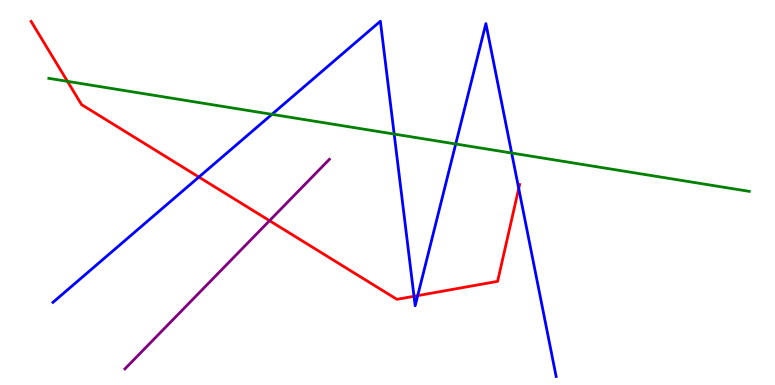[{'lines': ['blue', 'red'], 'intersections': [{'x': 2.57, 'y': 5.4}, {'x': 5.34, 'y': 2.3}, {'x': 5.39, 'y': 2.32}, {'x': 6.69, 'y': 5.1}]}, {'lines': ['green', 'red'], 'intersections': [{'x': 0.871, 'y': 7.89}]}, {'lines': ['purple', 'red'], 'intersections': [{'x': 3.48, 'y': 4.27}]}, {'lines': ['blue', 'green'], 'intersections': [{'x': 3.51, 'y': 7.03}, {'x': 5.09, 'y': 6.52}, {'x': 5.88, 'y': 6.26}, {'x': 6.6, 'y': 6.03}]}, {'lines': ['blue', 'purple'], 'intersections': []}, {'lines': ['green', 'purple'], 'intersections': []}]